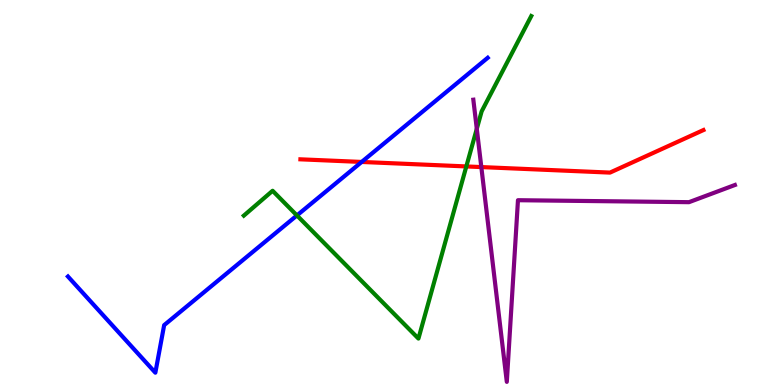[{'lines': ['blue', 'red'], 'intersections': [{'x': 4.67, 'y': 5.79}]}, {'lines': ['green', 'red'], 'intersections': [{'x': 6.02, 'y': 5.68}]}, {'lines': ['purple', 'red'], 'intersections': [{'x': 6.21, 'y': 5.66}]}, {'lines': ['blue', 'green'], 'intersections': [{'x': 3.83, 'y': 4.4}]}, {'lines': ['blue', 'purple'], 'intersections': []}, {'lines': ['green', 'purple'], 'intersections': [{'x': 6.15, 'y': 6.65}]}]